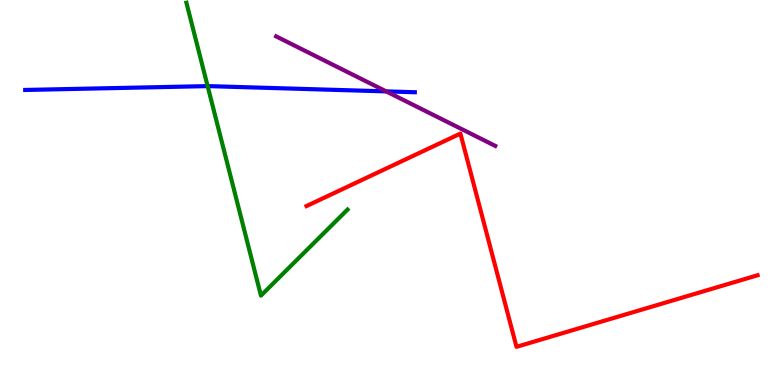[{'lines': ['blue', 'red'], 'intersections': []}, {'lines': ['green', 'red'], 'intersections': []}, {'lines': ['purple', 'red'], 'intersections': []}, {'lines': ['blue', 'green'], 'intersections': [{'x': 2.68, 'y': 7.76}]}, {'lines': ['blue', 'purple'], 'intersections': [{'x': 4.98, 'y': 7.63}]}, {'lines': ['green', 'purple'], 'intersections': []}]